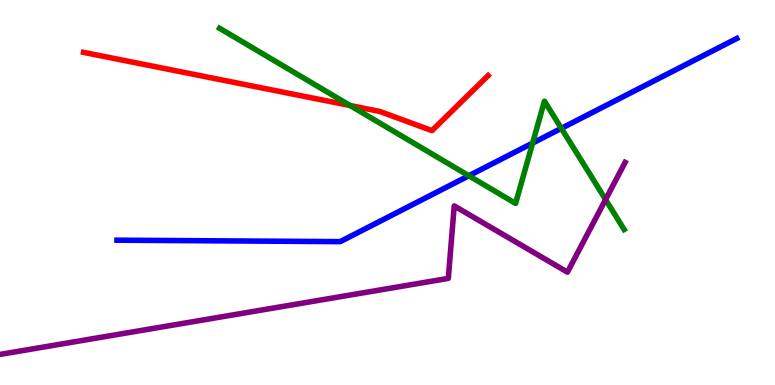[{'lines': ['blue', 'red'], 'intersections': []}, {'lines': ['green', 'red'], 'intersections': [{'x': 4.52, 'y': 7.26}]}, {'lines': ['purple', 'red'], 'intersections': []}, {'lines': ['blue', 'green'], 'intersections': [{'x': 6.05, 'y': 5.44}, {'x': 6.87, 'y': 6.28}, {'x': 7.24, 'y': 6.67}]}, {'lines': ['blue', 'purple'], 'intersections': []}, {'lines': ['green', 'purple'], 'intersections': [{'x': 7.81, 'y': 4.82}]}]